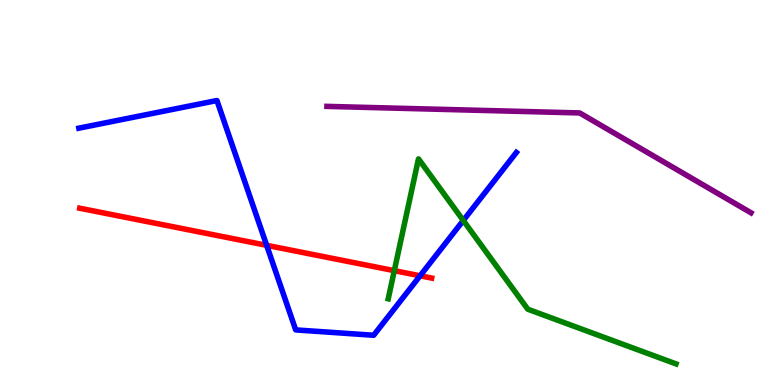[{'lines': ['blue', 'red'], 'intersections': [{'x': 3.44, 'y': 3.63}, {'x': 5.42, 'y': 2.84}]}, {'lines': ['green', 'red'], 'intersections': [{'x': 5.09, 'y': 2.97}]}, {'lines': ['purple', 'red'], 'intersections': []}, {'lines': ['blue', 'green'], 'intersections': [{'x': 5.98, 'y': 4.27}]}, {'lines': ['blue', 'purple'], 'intersections': []}, {'lines': ['green', 'purple'], 'intersections': []}]